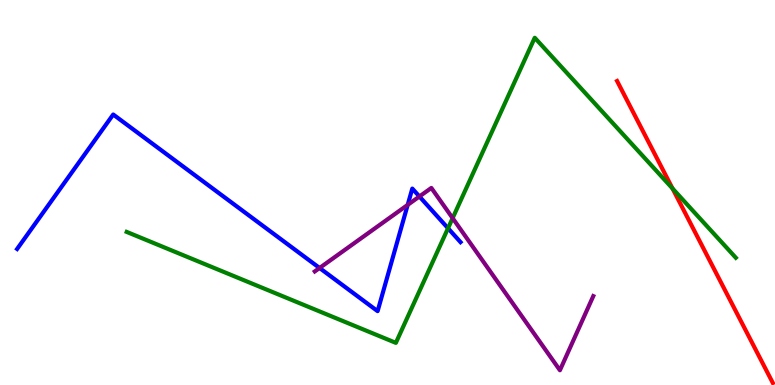[{'lines': ['blue', 'red'], 'intersections': []}, {'lines': ['green', 'red'], 'intersections': [{'x': 8.68, 'y': 5.1}]}, {'lines': ['purple', 'red'], 'intersections': []}, {'lines': ['blue', 'green'], 'intersections': [{'x': 5.78, 'y': 4.07}]}, {'lines': ['blue', 'purple'], 'intersections': [{'x': 4.12, 'y': 3.04}, {'x': 5.26, 'y': 4.68}, {'x': 5.41, 'y': 4.9}]}, {'lines': ['green', 'purple'], 'intersections': [{'x': 5.84, 'y': 4.33}]}]